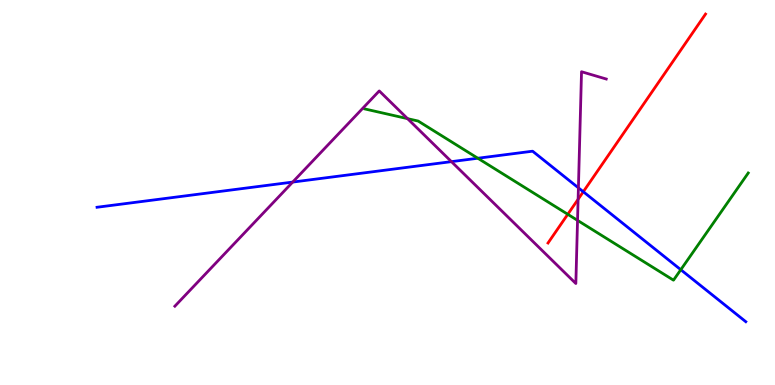[{'lines': ['blue', 'red'], 'intersections': [{'x': 7.53, 'y': 5.02}]}, {'lines': ['green', 'red'], 'intersections': [{'x': 7.33, 'y': 4.43}]}, {'lines': ['purple', 'red'], 'intersections': [{'x': 7.46, 'y': 4.82}]}, {'lines': ['blue', 'green'], 'intersections': [{'x': 6.17, 'y': 5.89}, {'x': 8.78, 'y': 2.99}]}, {'lines': ['blue', 'purple'], 'intersections': [{'x': 3.78, 'y': 5.27}, {'x': 5.82, 'y': 5.8}, {'x': 7.46, 'y': 5.12}]}, {'lines': ['green', 'purple'], 'intersections': [{'x': 5.26, 'y': 6.92}, {'x': 7.45, 'y': 4.28}]}]